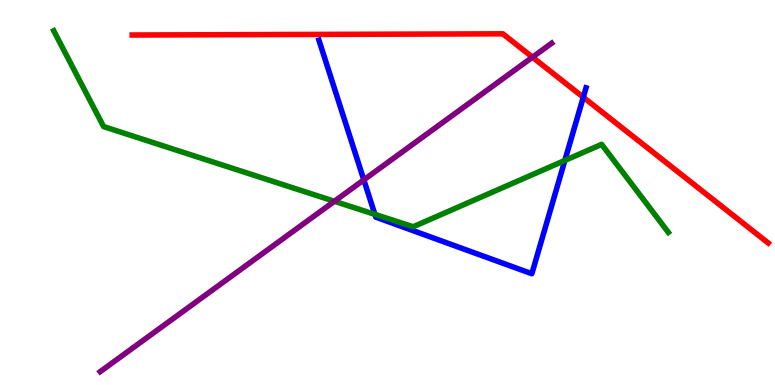[{'lines': ['blue', 'red'], 'intersections': [{'x': 7.53, 'y': 7.47}]}, {'lines': ['green', 'red'], 'intersections': []}, {'lines': ['purple', 'red'], 'intersections': [{'x': 6.87, 'y': 8.51}]}, {'lines': ['blue', 'green'], 'intersections': [{'x': 4.84, 'y': 4.43}, {'x': 7.29, 'y': 5.83}]}, {'lines': ['blue', 'purple'], 'intersections': [{'x': 4.69, 'y': 5.33}]}, {'lines': ['green', 'purple'], 'intersections': [{'x': 4.31, 'y': 4.77}]}]